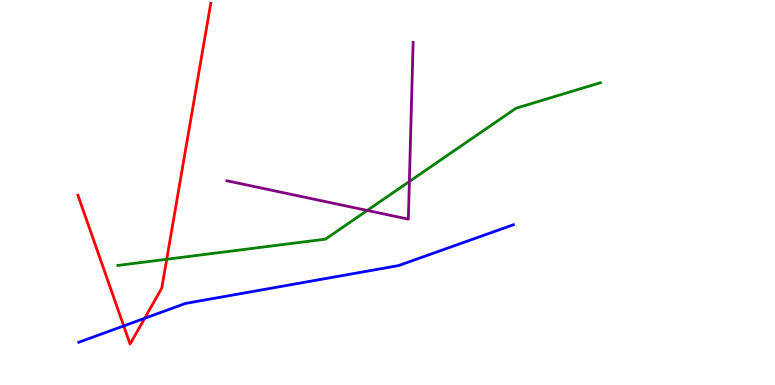[{'lines': ['blue', 'red'], 'intersections': [{'x': 1.6, 'y': 1.53}, {'x': 1.87, 'y': 1.73}]}, {'lines': ['green', 'red'], 'intersections': [{'x': 2.15, 'y': 3.27}]}, {'lines': ['purple', 'red'], 'intersections': []}, {'lines': ['blue', 'green'], 'intersections': []}, {'lines': ['blue', 'purple'], 'intersections': []}, {'lines': ['green', 'purple'], 'intersections': [{'x': 4.74, 'y': 4.53}, {'x': 5.28, 'y': 5.29}]}]